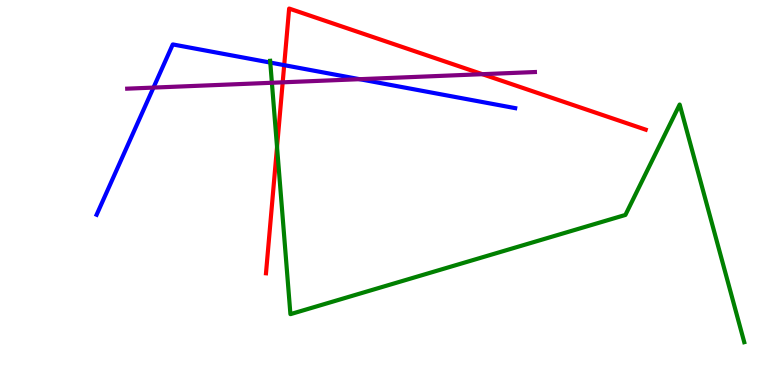[{'lines': ['blue', 'red'], 'intersections': [{'x': 3.67, 'y': 8.31}]}, {'lines': ['green', 'red'], 'intersections': [{'x': 3.57, 'y': 6.18}]}, {'lines': ['purple', 'red'], 'intersections': [{'x': 3.65, 'y': 7.86}, {'x': 6.22, 'y': 8.07}]}, {'lines': ['blue', 'green'], 'intersections': [{'x': 3.49, 'y': 8.37}]}, {'lines': ['blue', 'purple'], 'intersections': [{'x': 1.98, 'y': 7.72}, {'x': 4.64, 'y': 7.94}]}, {'lines': ['green', 'purple'], 'intersections': [{'x': 3.51, 'y': 7.85}]}]